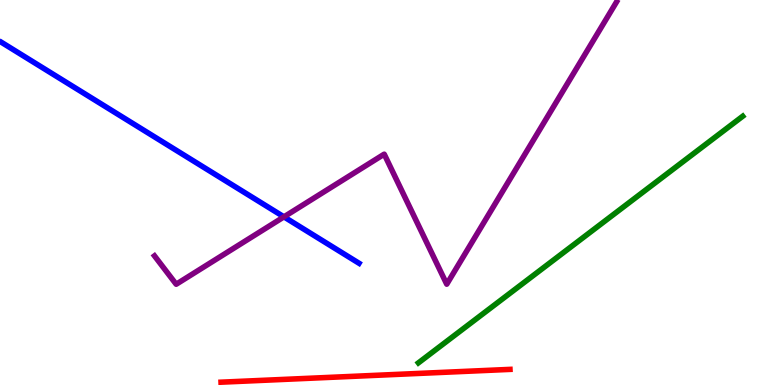[{'lines': ['blue', 'red'], 'intersections': []}, {'lines': ['green', 'red'], 'intersections': []}, {'lines': ['purple', 'red'], 'intersections': []}, {'lines': ['blue', 'green'], 'intersections': []}, {'lines': ['blue', 'purple'], 'intersections': [{'x': 3.66, 'y': 4.37}]}, {'lines': ['green', 'purple'], 'intersections': []}]